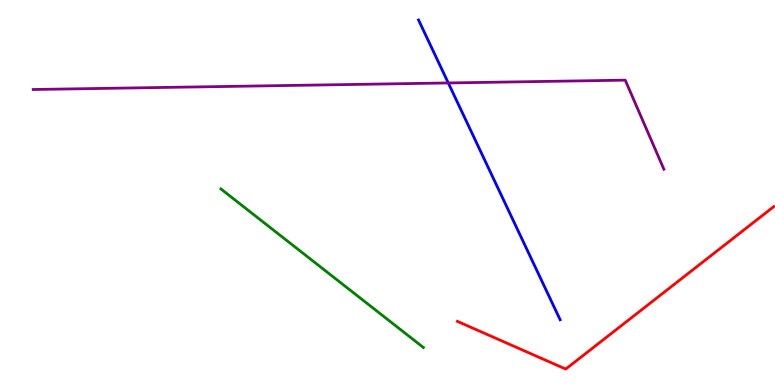[{'lines': ['blue', 'red'], 'intersections': []}, {'lines': ['green', 'red'], 'intersections': []}, {'lines': ['purple', 'red'], 'intersections': []}, {'lines': ['blue', 'green'], 'intersections': []}, {'lines': ['blue', 'purple'], 'intersections': [{'x': 5.78, 'y': 7.85}]}, {'lines': ['green', 'purple'], 'intersections': []}]